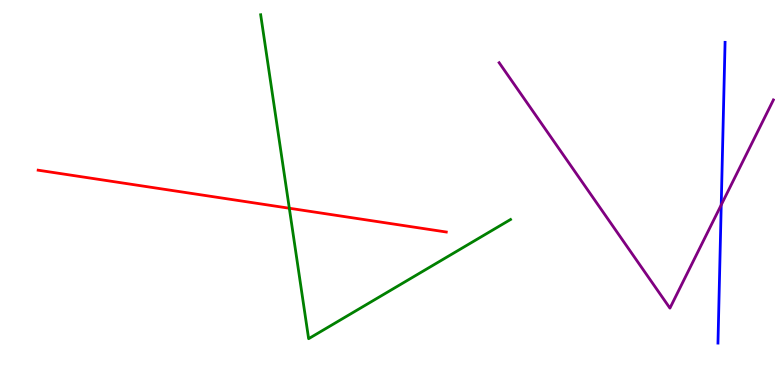[{'lines': ['blue', 'red'], 'intersections': []}, {'lines': ['green', 'red'], 'intersections': [{'x': 3.73, 'y': 4.59}]}, {'lines': ['purple', 'red'], 'intersections': []}, {'lines': ['blue', 'green'], 'intersections': []}, {'lines': ['blue', 'purple'], 'intersections': [{'x': 9.31, 'y': 4.68}]}, {'lines': ['green', 'purple'], 'intersections': []}]